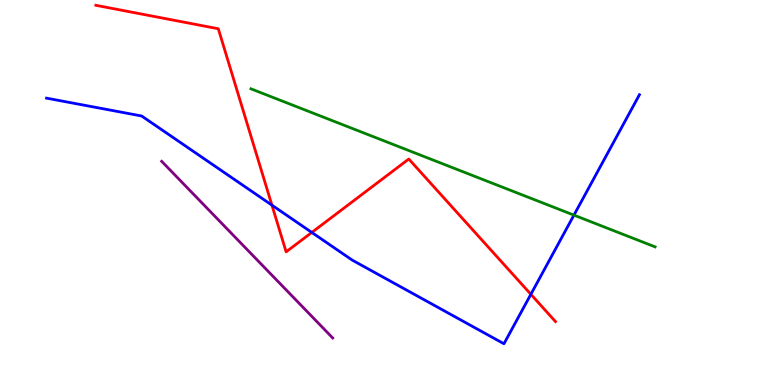[{'lines': ['blue', 'red'], 'intersections': [{'x': 3.51, 'y': 4.67}, {'x': 4.02, 'y': 3.96}, {'x': 6.85, 'y': 2.36}]}, {'lines': ['green', 'red'], 'intersections': []}, {'lines': ['purple', 'red'], 'intersections': []}, {'lines': ['blue', 'green'], 'intersections': [{'x': 7.41, 'y': 4.41}]}, {'lines': ['blue', 'purple'], 'intersections': []}, {'lines': ['green', 'purple'], 'intersections': []}]